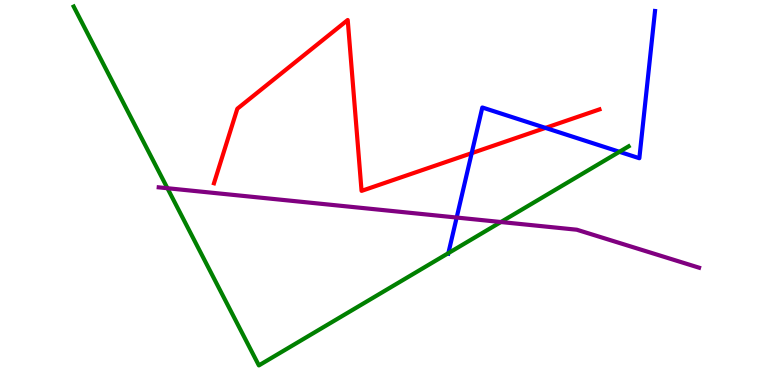[{'lines': ['blue', 'red'], 'intersections': [{'x': 6.09, 'y': 6.02}, {'x': 7.04, 'y': 6.68}]}, {'lines': ['green', 'red'], 'intersections': []}, {'lines': ['purple', 'red'], 'intersections': []}, {'lines': ['blue', 'green'], 'intersections': [{'x': 5.79, 'y': 3.42}, {'x': 7.99, 'y': 6.06}]}, {'lines': ['blue', 'purple'], 'intersections': [{'x': 5.89, 'y': 4.35}]}, {'lines': ['green', 'purple'], 'intersections': [{'x': 2.16, 'y': 5.11}, {'x': 6.46, 'y': 4.23}]}]